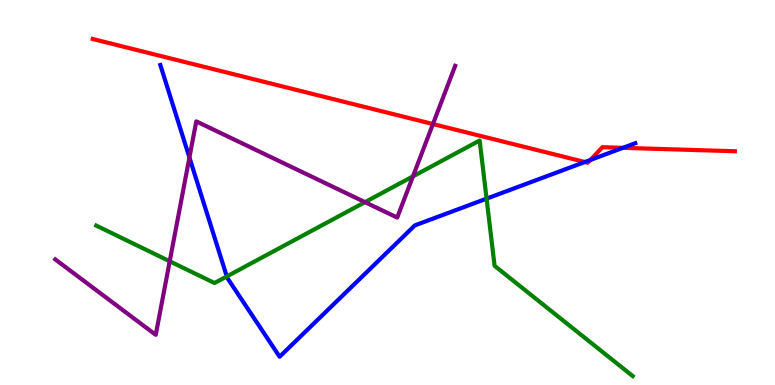[{'lines': ['blue', 'red'], 'intersections': [{'x': 7.55, 'y': 5.79}, {'x': 7.62, 'y': 5.85}, {'x': 8.04, 'y': 6.16}]}, {'lines': ['green', 'red'], 'intersections': []}, {'lines': ['purple', 'red'], 'intersections': [{'x': 5.59, 'y': 6.78}]}, {'lines': ['blue', 'green'], 'intersections': [{'x': 2.93, 'y': 2.82}, {'x': 6.28, 'y': 4.84}]}, {'lines': ['blue', 'purple'], 'intersections': [{'x': 2.44, 'y': 5.91}]}, {'lines': ['green', 'purple'], 'intersections': [{'x': 2.19, 'y': 3.21}, {'x': 4.71, 'y': 4.75}, {'x': 5.33, 'y': 5.42}]}]